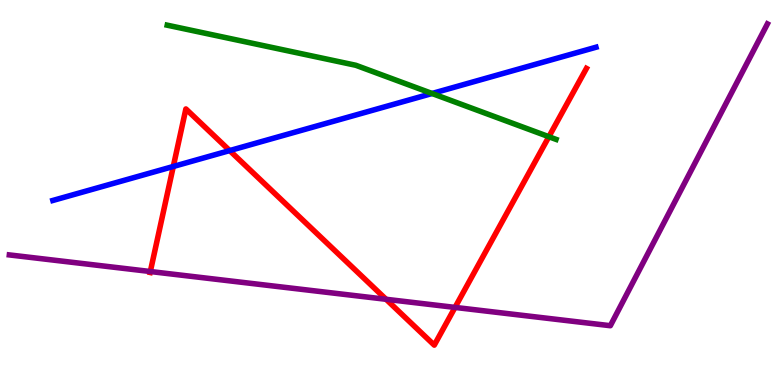[{'lines': ['blue', 'red'], 'intersections': [{'x': 2.24, 'y': 5.68}, {'x': 2.96, 'y': 6.09}]}, {'lines': ['green', 'red'], 'intersections': [{'x': 7.08, 'y': 6.45}]}, {'lines': ['purple', 'red'], 'intersections': [{'x': 1.94, 'y': 2.95}, {'x': 4.98, 'y': 2.23}, {'x': 5.87, 'y': 2.02}]}, {'lines': ['blue', 'green'], 'intersections': [{'x': 5.57, 'y': 7.57}]}, {'lines': ['blue', 'purple'], 'intersections': []}, {'lines': ['green', 'purple'], 'intersections': []}]